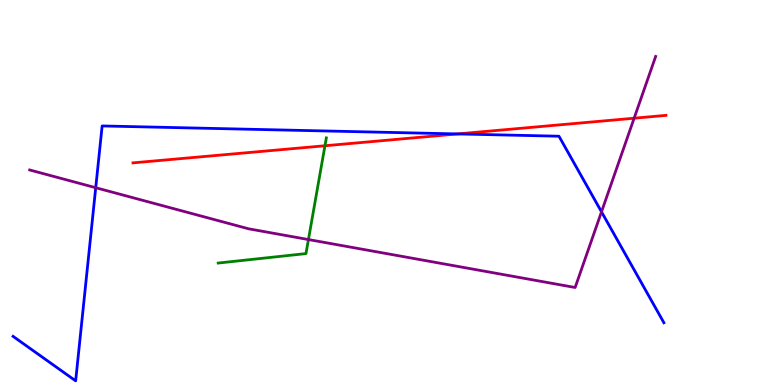[{'lines': ['blue', 'red'], 'intersections': [{'x': 5.9, 'y': 6.52}]}, {'lines': ['green', 'red'], 'intersections': [{'x': 4.19, 'y': 6.21}]}, {'lines': ['purple', 'red'], 'intersections': [{'x': 8.18, 'y': 6.93}]}, {'lines': ['blue', 'green'], 'intersections': []}, {'lines': ['blue', 'purple'], 'intersections': [{'x': 1.24, 'y': 5.12}, {'x': 7.76, 'y': 4.5}]}, {'lines': ['green', 'purple'], 'intersections': [{'x': 3.98, 'y': 3.78}]}]